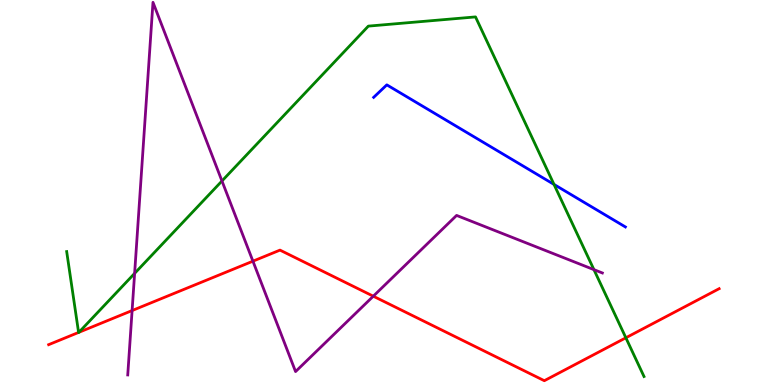[{'lines': ['blue', 'red'], 'intersections': []}, {'lines': ['green', 'red'], 'intersections': [{'x': 1.01, 'y': 1.37}, {'x': 1.02, 'y': 1.37}, {'x': 8.08, 'y': 1.23}]}, {'lines': ['purple', 'red'], 'intersections': [{'x': 1.7, 'y': 1.93}, {'x': 3.26, 'y': 3.22}, {'x': 4.82, 'y': 2.31}]}, {'lines': ['blue', 'green'], 'intersections': [{'x': 7.15, 'y': 5.21}]}, {'lines': ['blue', 'purple'], 'intersections': []}, {'lines': ['green', 'purple'], 'intersections': [{'x': 1.74, 'y': 2.9}, {'x': 2.86, 'y': 5.3}, {'x': 7.66, 'y': 3.0}]}]